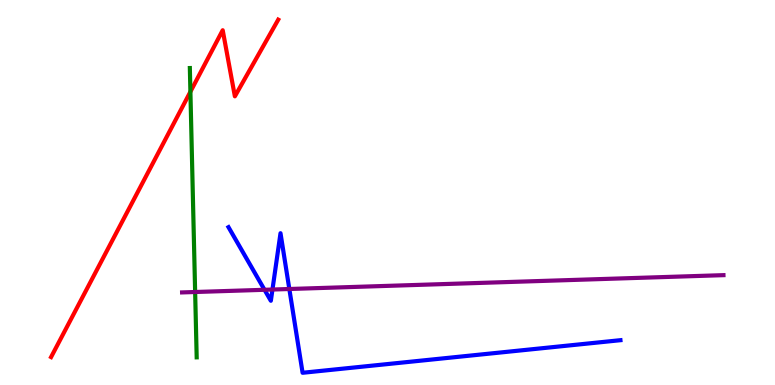[{'lines': ['blue', 'red'], 'intersections': []}, {'lines': ['green', 'red'], 'intersections': [{'x': 2.46, 'y': 7.62}]}, {'lines': ['purple', 'red'], 'intersections': []}, {'lines': ['blue', 'green'], 'intersections': []}, {'lines': ['blue', 'purple'], 'intersections': [{'x': 3.41, 'y': 2.47}, {'x': 3.52, 'y': 2.48}, {'x': 3.73, 'y': 2.49}]}, {'lines': ['green', 'purple'], 'intersections': [{'x': 2.52, 'y': 2.42}]}]